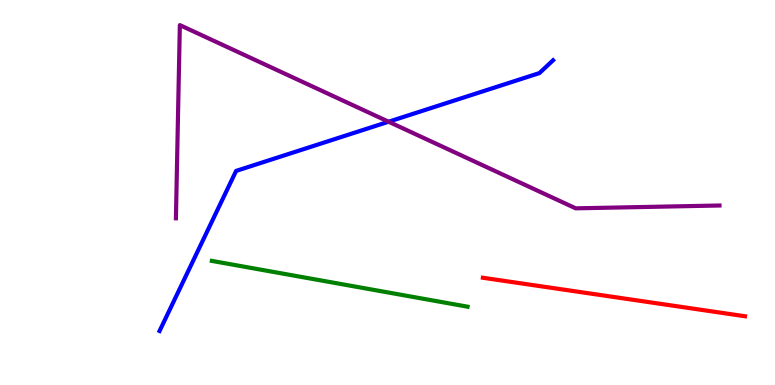[{'lines': ['blue', 'red'], 'intersections': []}, {'lines': ['green', 'red'], 'intersections': []}, {'lines': ['purple', 'red'], 'intersections': []}, {'lines': ['blue', 'green'], 'intersections': []}, {'lines': ['blue', 'purple'], 'intersections': [{'x': 5.01, 'y': 6.84}]}, {'lines': ['green', 'purple'], 'intersections': []}]